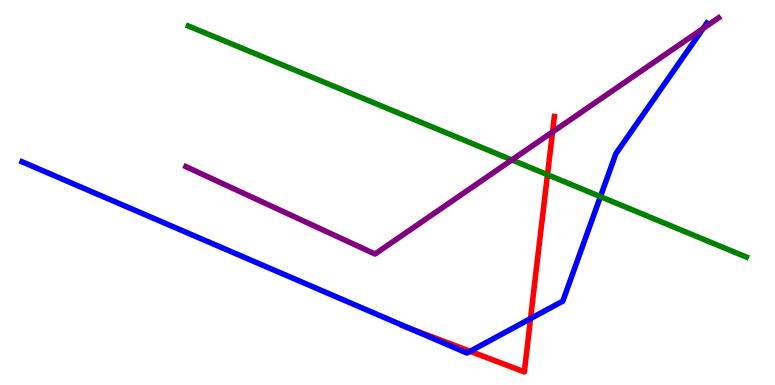[{'lines': ['blue', 'red'], 'intersections': [{'x': 5.28, 'y': 1.48}, {'x': 6.07, 'y': 0.876}, {'x': 6.85, 'y': 1.72}]}, {'lines': ['green', 'red'], 'intersections': [{'x': 7.06, 'y': 5.46}]}, {'lines': ['purple', 'red'], 'intersections': [{'x': 7.13, 'y': 6.57}]}, {'lines': ['blue', 'green'], 'intersections': [{'x': 7.75, 'y': 4.89}]}, {'lines': ['blue', 'purple'], 'intersections': [{'x': 9.07, 'y': 9.26}]}, {'lines': ['green', 'purple'], 'intersections': [{'x': 6.6, 'y': 5.85}]}]